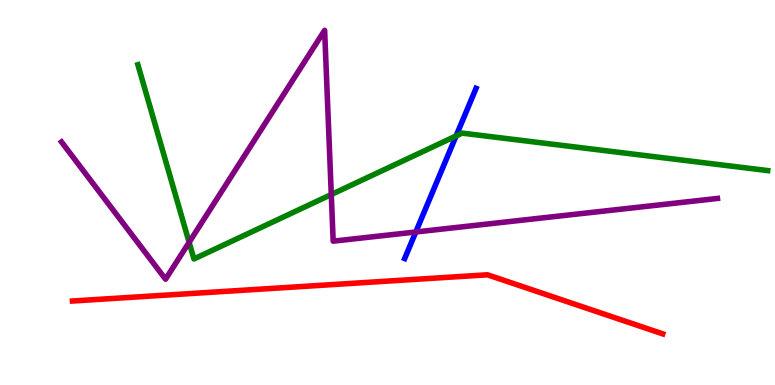[{'lines': ['blue', 'red'], 'intersections': []}, {'lines': ['green', 'red'], 'intersections': []}, {'lines': ['purple', 'red'], 'intersections': []}, {'lines': ['blue', 'green'], 'intersections': [{'x': 5.88, 'y': 6.47}]}, {'lines': ['blue', 'purple'], 'intersections': [{'x': 5.37, 'y': 3.97}]}, {'lines': ['green', 'purple'], 'intersections': [{'x': 2.44, 'y': 3.71}, {'x': 4.27, 'y': 4.95}]}]